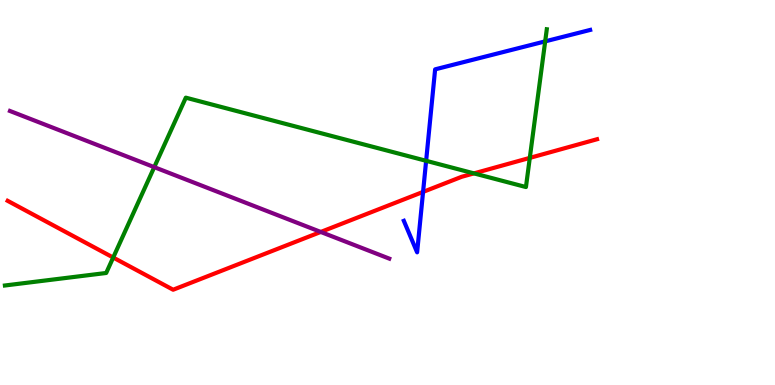[{'lines': ['blue', 'red'], 'intersections': [{'x': 5.46, 'y': 5.02}]}, {'lines': ['green', 'red'], 'intersections': [{'x': 1.46, 'y': 3.31}, {'x': 6.12, 'y': 5.5}, {'x': 6.84, 'y': 5.9}]}, {'lines': ['purple', 'red'], 'intersections': [{'x': 4.14, 'y': 3.98}]}, {'lines': ['blue', 'green'], 'intersections': [{'x': 5.5, 'y': 5.82}, {'x': 7.03, 'y': 8.93}]}, {'lines': ['blue', 'purple'], 'intersections': []}, {'lines': ['green', 'purple'], 'intersections': [{'x': 1.99, 'y': 5.66}]}]